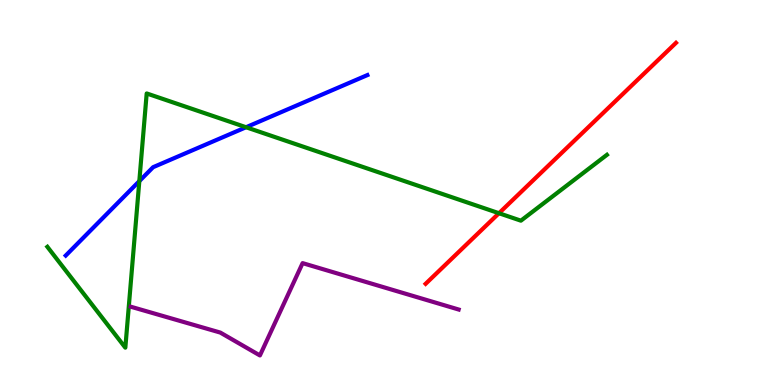[{'lines': ['blue', 'red'], 'intersections': []}, {'lines': ['green', 'red'], 'intersections': [{'x': 6.44, 'y': 4.46}]}, {'lines': ['purple', 'red'], 'intersections': []}, {'lines': ['blue', 'green'], 'intersections': [{'x': 1.8, 'y': 5.3}, {'x': 3.17, 'y': 6.7}]}, {'lines': ['blue', 'purple'], 'intersections': []}, {'lines': ['green', 'purple'], 'intersections': []}]